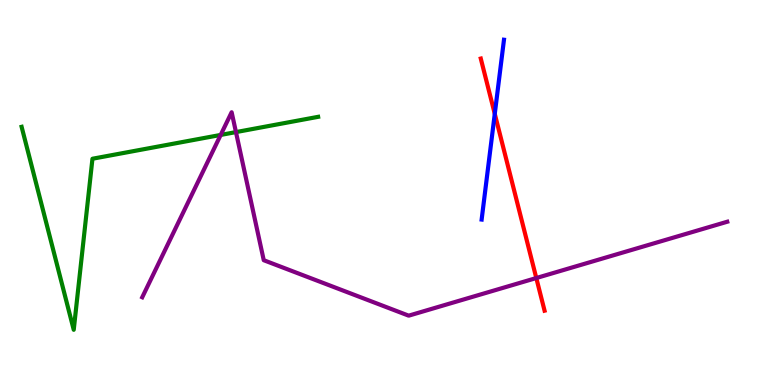[{'lines': ['blue', 'red'], 'intersections': [{'x': 6.38, 'y': 7.04}]}, {'lines': ['green', 'red'], 'intersections': []}, {'lines': ['purple', 'red'], 'intersections': [{'x': 6.92, 'y': 2.78}]}, {'lines': ['blue', 'green'], 'intersections': []}, {'lines': ['blue', 'purple'], 'intersections': []}, {'lines': ['green', 'purple'], 'intersections': [{'x': 2.85, 'y': 6.5}, {'x': 3.04, 'y': 6.57}]}]